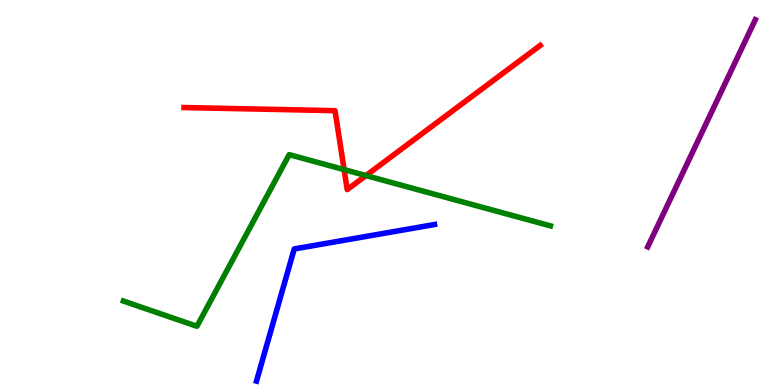[{'lines': ['blue', 'red'], 'intersections': []}, {'lines': ['green', 'red'], 'intersections': [{'x': 4.44, 'y': 5.59}, {'x': 4.72, 'y': 5.44}]}, {'lines': ['purple', 'red'], 'intersections': []}, {'lines': ['blue', 'green'], 'intersections': []}, {'lines': ['blue', 'purple'], 'intersections': []}, {'lines': ['green', 'purple'], 'intersections': []}]